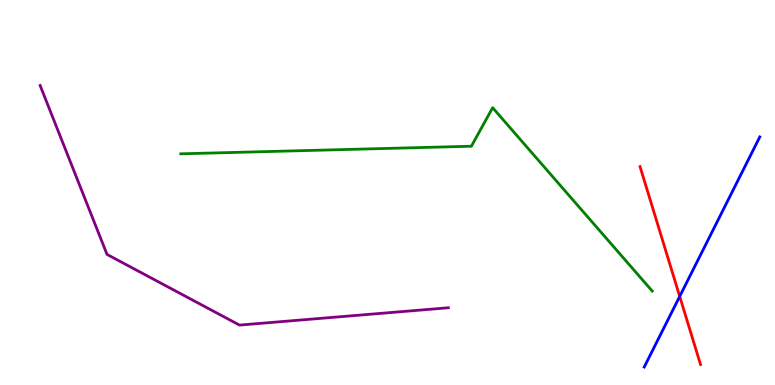[{'lines': ['blue', 'red'], 'intersections': [{'x': 8.77, 'y': 2.3}]}, {'lines': ['green', 'red'], 'intersections': []}, {'lines': ['purple', 'red'], 'intersections': []}, {'lines': ['blue', 'green'], 'intersections': []}, {'lines': ['blue', 'purple'], 'intersections': []}, {'lines': ['green', 'purple'], 'intersections': []}]